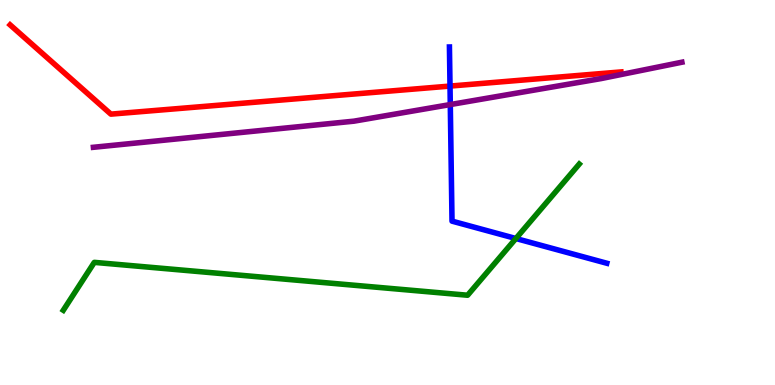[{'lines': ['blue', 'red'], 'intersections': [{'x': 5.81, 'y': 7.76}]}, {'lines': ['green', 'red'], 'intersections': []}, {'lines': ['purple', 'red'], 'intersections': []}, {'lines': ['blue', 'green'], 'intersections': [{'x': 6.66, 'y': 3.8}]}, {'lines': ['blue', 'purple'], 'intersections': [{'x': 5.81, 'y': 7.28}]}, {'lines': ['green', 'purple'], 'intersections': []}]